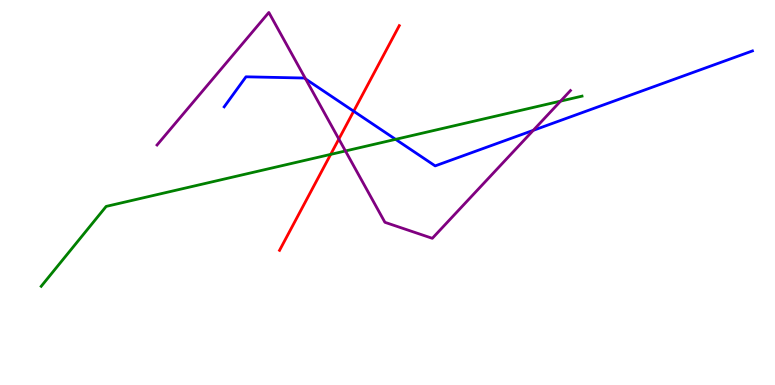[{'lines': ['blue', 'red'], 'intersections': [{'x': 4.56, 'y': 7.11}]}, {'lines': ['green', 'red'], 'intersections': [{'x': 4.27, 'y': 5.99}]}, {'lines': ['purple', 'red'], 'intersections': [{'x': 4.37, 'y': 6.39}]}, {'lines': ['blue', 'green'], 'intersections': [{'x': 5.1, 'y': 6.38}]}, {'lines': ['blue', 'purple'], 'intersections': [{'x': 3.94, 'y': 7.95}, {'x': 6.88, 'y': 6.61}]}, {'lines': ['green', 'purple'], 'intersections': [{'x': 4.46, 'y': 6.08}, {'x': 7.23, 'y': 7.37}]}]